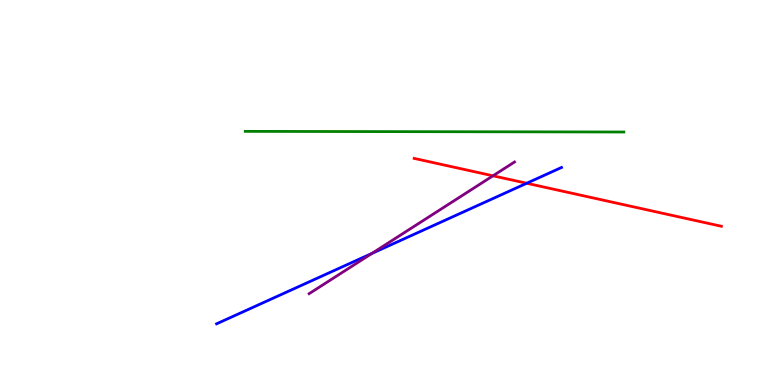[{'lines': ['blue', 'red'], 'intersections': [{'x': 6.8, 'y': 5.24}]}, {'lines': ['green', 'red'], 'intersections': []}, {'lines': ['purple', 'red'], 'intersections': [{'x': 6.36, 'y': 5.43}]}, {'lines': ['blue', 'green'], 'intersections': []}, {'lines': ['blue', 'purple'], 'intersections': [{'x': 4.8, 'y': 3.42}]}, {'lines': ['green', 'purple'], 'intersections': []}]